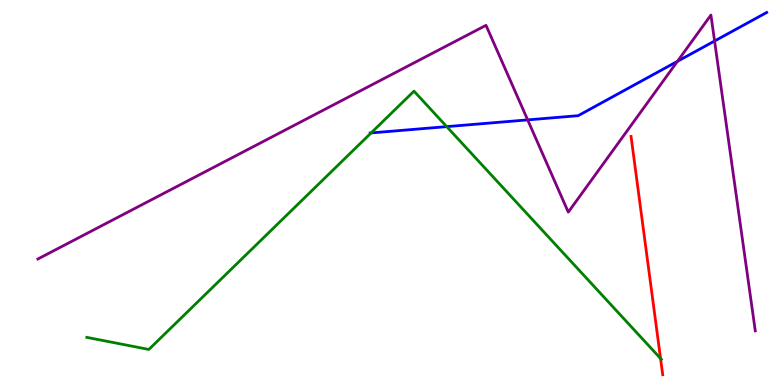[{'lines': ['blue', 'red'], 'intersections': []}, {'lines': ['green', 'red'], 'intersections': [{'x': 8.52, 'y': 0.689}]}, {'lines': ['purple', 'red'], 'intersections': []}, {'lines': ['blue', 'green'], 'intersections': [{'x': 4.79, 'y': 6.55}, {'x': 5.76, 'y': 6.71}]}, {'lines': ['blue', 'purple'], 'intersections': [{'x': 6.81, 'y': 6.89}, {'x': 8.74, 'y': 8.41}, {'x': 9.22, 'y': 8.93}]}, {'lines': ['green', 'purple'], 'intersections': []}]